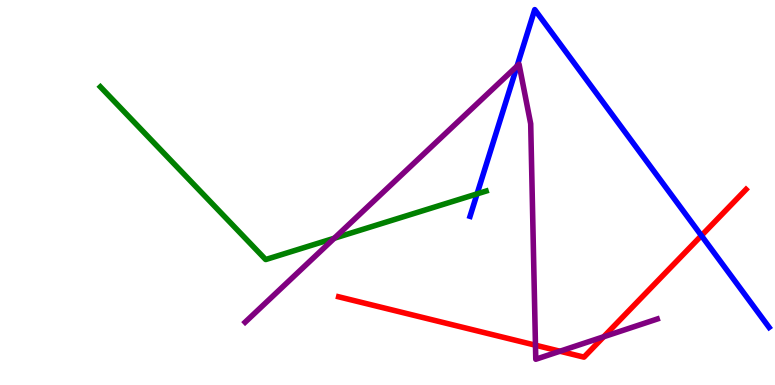[{'lines': ['blue', 'red'], 'intersections': [{'x': 9.05, 'y': 3.88}]}, {'lines': ['green', 'red'], 'intersections': []}, {'lines': ['purple', 'red'], 'intersections': [{'x': 6.91, 'y': 1.03}, {'x': 7.23, 'y': 0.877}, {'x': 7.79, 'y': 1.25}]}, {'lines': ['blue', 'green'], 'intersections': [{'x': 6.16, 'y': 4.96}]}, {'lines': ['blue', 'purple'], 'intersections': [{'x': 6.67, 'y': 8.28}]}, {'lines': ['green', 'purple'], 'intersections': [{'x': 4.31, 'y': 3.81}]}]